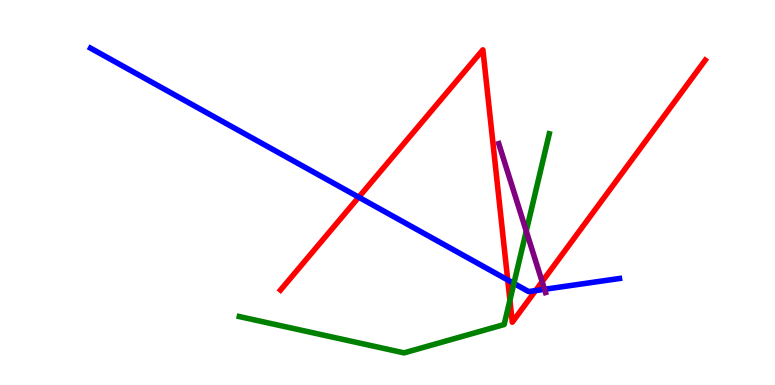[{'lines': ['blue', 'red'], 'intersections': [{'x': 4.63, 'y': 4.88}, {'x': 6.55, 'y': 2.73}, {'x': 6.91, 'y': 2.45}]}, {'lines': ['green', 'red'], 'intersections': [{'x': 6.58, 'y': 2.2}]}, {'lines': ['purple', 'red'], 'intersections': [{'x': 7.0, 'y': 2.68}]}, {'lines': ['blue', 'green'], 'intersections': [{'x': 6.63, 'y': 2.64}]}, {'lines': ['blue', 'purple'], 'intersections': [{'x': 7.03, 'y': 2.49}]}, {'lines': ['green', 'purple'], 'intersections': [{'x': 6.79, 'y': 4.0}]}]